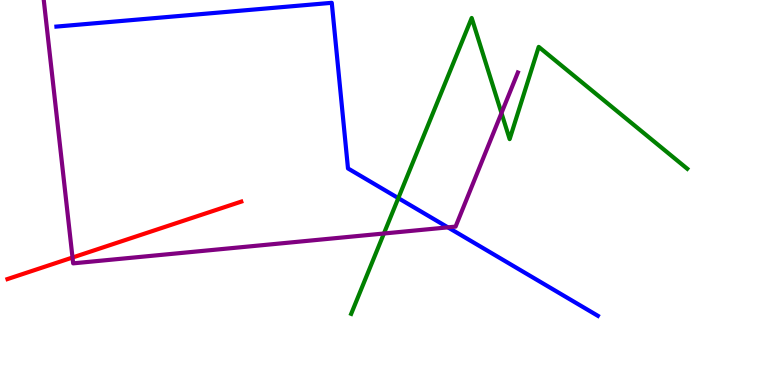[{'lines': ['blue', 'red'], 'intersections': []}, {'lines': ['green', 'red'], 'intersections': []}, {'lines': ['purple', 'red'], 'intersections': [{'x': 0.936, 'y': 3.31}]}, {'lines': ['blue', 'green'], 'intersections': [{'x': 5.14, 'y': 4.85}]}, {'lines': ['blue', 'purple'], 'intersections': [{'x': 5.78, 'y': 4.09}]}, {'lines': ['green', 'purple'], 'intersections': [{'x': 4.95, 'y': 3.94}, {'x': 6.47, 'y': 7.06}]}]